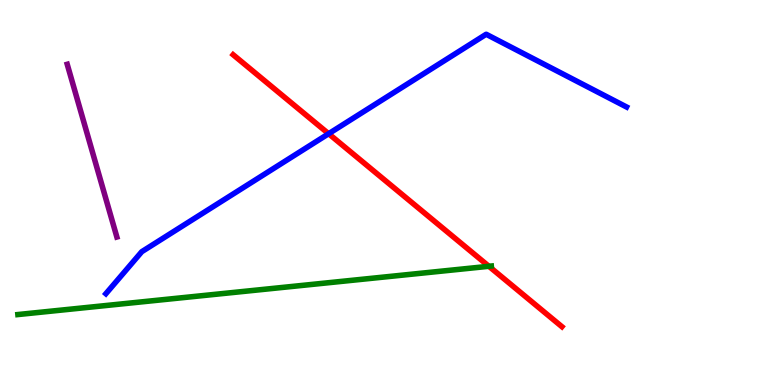[{'lines': ['blue', 'red'], 'intersections': [{'x': 4.24, 'y': 6.53}]}, {'lines': ['green', 'red'], 'intersections': [{'x': 6.31, 'y': 3.08}]}, {'lines': ['purple', 'red'], 'intersections': []}, {'lines': ['blue', 'green'], 'intersections': []}, {'lines': ['blue', 'purple'], 'intersections': []}, {'lines': ['green', 'purple'], 'intersections': []}]